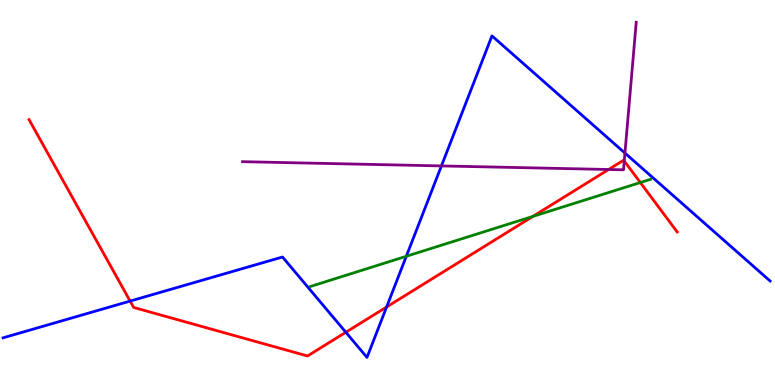[{'lines': ['blue', 'red'], 'intersections': [{'x': 1.68, 'y': 2.18}, {'x': 4.46, 'y': 1.37}, {'x': 4.99, 'y': 2.03}]}, {'lines': ['green', 'red'], 'intersections': [{'x': 6.88, 'y': 4.38}, {'x': 8.26, 'y': 5.26}]}, {'lines': ['purple', 'red'], 'intersections': [{'x': 7.85, 'y': 5.6}, {'x': 8.05, 'y': 5.82}]}, {'lines': ['blue', 'green'], 'intersections': [{'x': 5.24, 'y': 3.34}]}, {'lines': ['blue', 'purple'], 'intersections': [{'x': 5.7, 'y': 5.69}, {'x': 8.06, 'y': 6.02}]}, {'lines': ['green', 'purple'], 'intersections': []}]